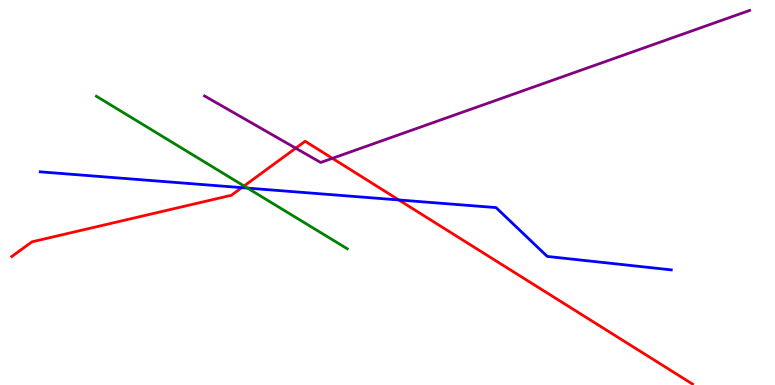[{'lines': ['blue', 'red'], 'intersections': [{'x': 3.12, 'y': 5.13}, {'x': 5.15, 'y': 4.81}]}, {'lines': ['green', 'red'], 'intersections': [{'x': 3.15, 'y': 5.17}]}, {'lines': ['purple', 'red'], 'intersections': [{'x': 3.82, 'y': 6.15}, {'x': 4.29, 'y': 5.89}]}, {'lines': ['blue', 'green'], 'intersections': [{'x': 3.19, 'y': 5.11}]}, {'lines': ['blue', 'purple'], 'intersections': []}, {'lines': ['green', 'purple'], 'intersections': []}]